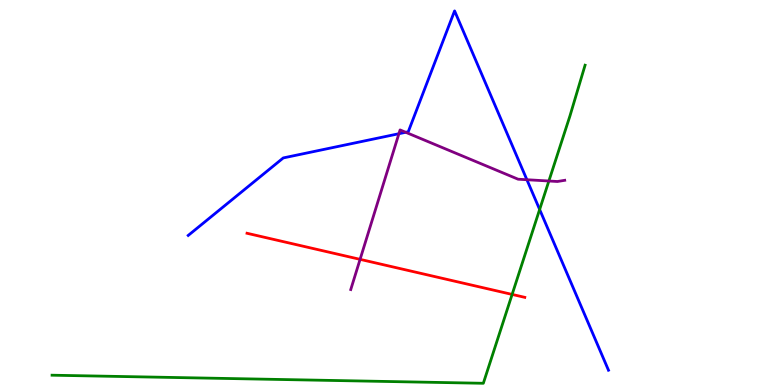[{'lines': ['blue', 'red'], 'intersections': []}, {'lines': ['green', 'red'], 'intersections': [{'x': 6.61, 'y': 2.35}]}, {'lines': ['purple', 'red'], 'intersections': [{'x': 4.65, 'y': 3.26}]}, {'lines': ['blue', 'green'], 'intersections': [{'x': 6.96, 'y': 4.56}]}, {'lines': ['blue', 'purple'], 'intersections': [{'x': 5.15, 'y': 6.53}, {'x': 5.24, 'y': 6.56}, {'x': 6.8, 'y': 5.33}]}, {'lines': ['green', 'purple'], 'intersections': [{'x': 7.08, 'y': 5.3}]}]